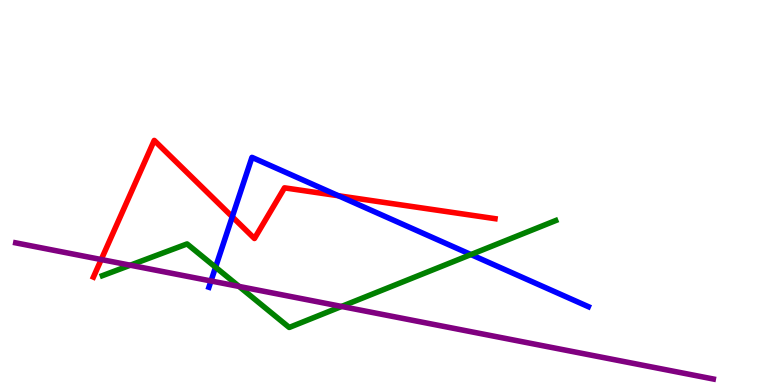[{'lines': ['blue', 'red'], 'intersections': [{'x': 3.0, 'y': 4.37}, {'x': 4.37, 'y': 4.92}]}, {'lines': ['green', 'red'], 'intersections': []}, {'lines': ['purple', 'red'], 'intersections': [{'x': 1.31, 'y': 3.26}]}, {'lines': ['blue', 'green'], 'intersections': [{'x': 2.78, 'y': 3.06}, {'x': 6.08, 'y': 3.39}]}, {'lines': ['blue', 'purple'], 'intersections': [{'x': 2.72, 'y': 2.7}]}, {'lines': ['green', 'purple'], 'intersections': [{'x': 1.68, 'y': 3.11}, {'x': 3.08, 'y': 2.56}, {'x': 4.41, 'y': 2.04}]}]